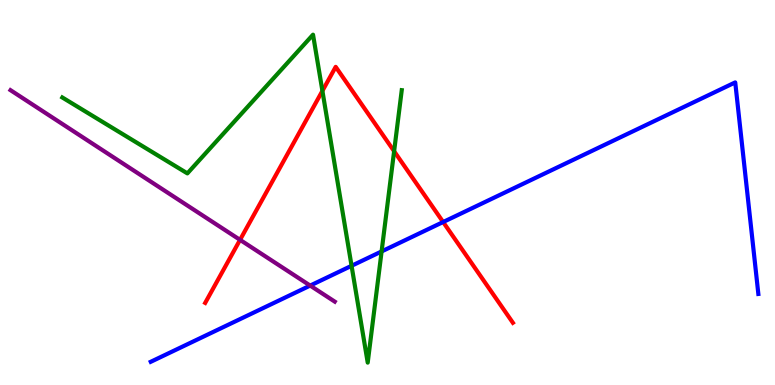[{'lines': ['blue', 'red'], 'intersections': [{'x': 5.72, 'y': 4.23}]}, {'lines': ['green', 'red'], 'intersections': [{'x': 4.16, 'y': 7.64}, {'x': 5.09, 'y': 6.07}]}, {'lines': ['purple', 'red'], 'intersections': [{'x': 3.1, 'y': 3.77}]}, {'lines': ['blue', 'green'], 'intersections': [{'x': 4.54, 'y': 3.1}, {'x': 4.92, 'y': 3.47}]}, {'lines': ['blue', 'purple'], 'intersections': [{'x': 4.0, 'y': 2.58}]}, {'lines': ['green', 'purple'], 'intersections': []}]